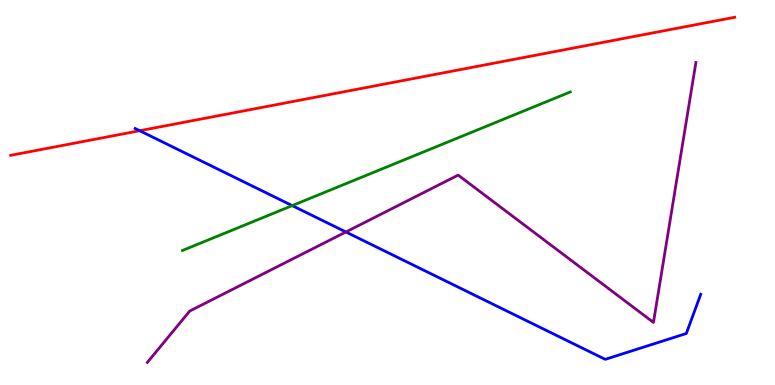[{'lines': ['blue', 'red'], 'intersections': [{'x': 1.8, 'y': 6.6}]}, {'lines': ['green', 'red'], 'intersections': []}, {'lines': ['purple', 'red'], 'intersections': []}, {'lines': ['blue', 'green'], 'intersections': [{'x': 3.77, 'y': 4.66}]}, {'lines': ['blue', 'purple'], 'intersections': [{'x': 4.46, 'y': 3.97}]}, {'lines': ['green', 'purple'], 'intersections': []}]